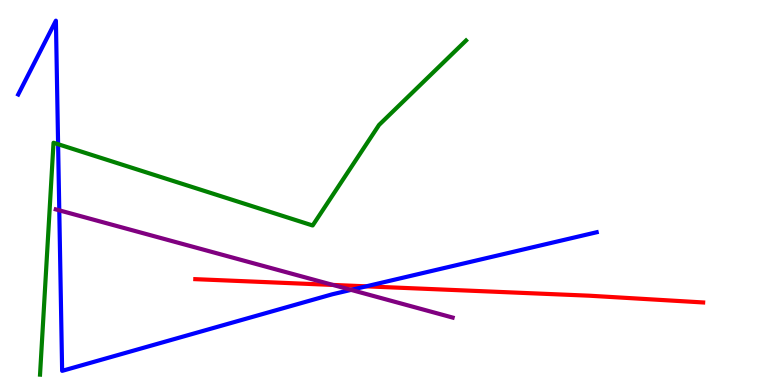[{'lines': ['blue', 'red'], 'intersections': [{'x': 4.73, 'y': 2.56}]}, {'lines': ['green', 'red'], 'intersections': []}, {'lines': ['purple', 'red'], 'intersections': [{'x': 4.3, 'y': 2.6}]}, {'lines': ['blue', 'green'], 'intersections': [{'x': 0.75, 'y': 6.25}]}, {'lines': ['blue', 'purple'], 'intersections': [{'x': 0.765, 'y': 4.54}, {'x': 4.53, 'y': 2.47}]}, {'lines': ['green', 'purple'], 'intersections': []}]